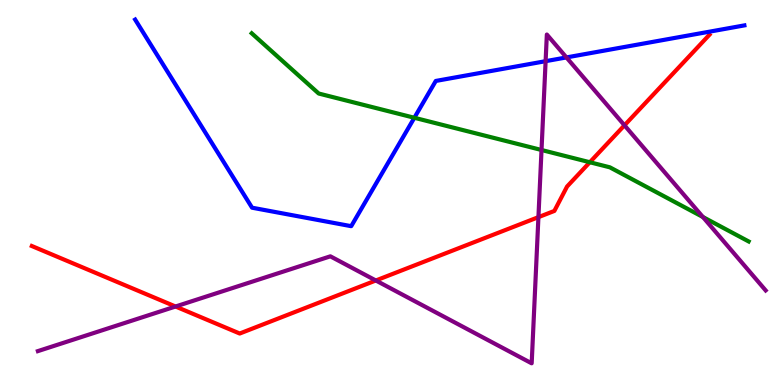[{'lines': ['blue', 'red'], 'intersections': []}, {'lines': ['green', 'red'], 'intersections': [{'x': 7.61, 'y': 5.79}]}, {'lines': ['purple', 'red'], 'intersections': [{'x': 2.26, 'y': 2.04}, {'x': 4.85, 'y': 2.71}, {'x': 6.95, 'y': 4.36}, {'x': 8.06, 'y': 6.75}]}, {'lines': ['blue', 'green'], 'intersections': [{'x': 5.35, 'y': 6.94}]}, {'lines': ['blue', 'purple'], 'intersections': [{'x': 7.04, 'y': 8.41}, {'x': 7.31, 'y': 8.51}]}, {'lines': ['green', 'purple'], 'intersections': [{'x': 6.99, 'y': 6.1}, {'x': 9.07, 'y': 4.36}]}]